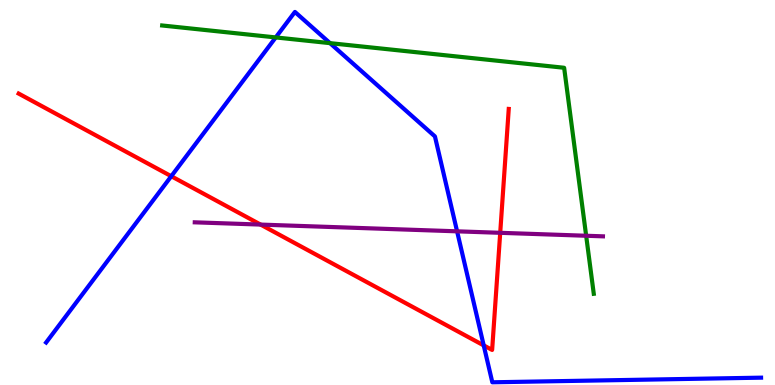[{'lines': ['blue', 'red'], 'intersections': [{'x': 2.21, 'y': 5.42}, {'x': 6.24, 'y': 1.03}]}, {'lines': ['green', 'red'], 'intersections': []}, {'lines': ['purple', 'red'], 'intersections': [{'x': 3.36, 'y': 4.17}, {'x': 6.45, 'y': 3.95}]}, {'lines': ['blue', 'green'], 'intersections': [{'x': 3.56, 'y': 9.03}, {'x': 4.26, 'y': 8.88}]}, {'lines': ['blue', 'purple'], 'intersections': [{'x': 5.9, 'y': 3.99}]}, {'lines': ['green', 'purple'], 'intersections': [{'x': 7.56, 'y': 3.88}]}]